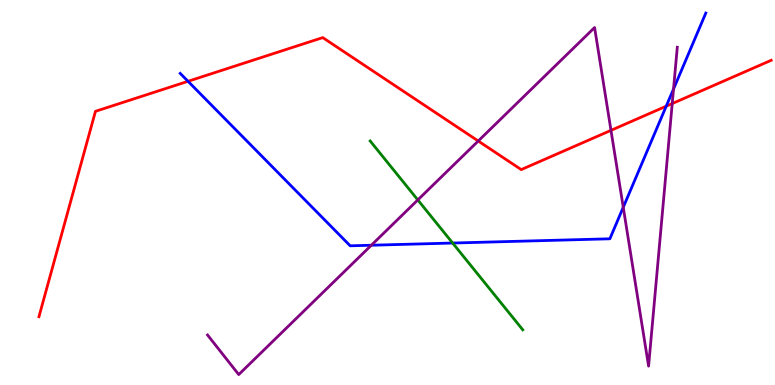[{'lines': ['blue', 'red'], 'intersections': [{'x': 2.43, 'y': 7.89}, {'x': 8.6, 'y': 7.24}]}, {'lines': ['green', 'red'], 'intersections': []}, {'lines': ['purple', 'red'], 'intersections': [{'x': 6.17, 'y': 6.34}, {'x': 7.88, 'y': 6.61}, {'x': 8.67, 'y': 7.31}]}, {'lines': ['blue', 'green'], 'intersections': [{'x': 5.84, 'y': 3.69}]}, {'lines': ['blue', 'purple'], 'intersections': [{'x': 4.79, 'y': 3.63}, {'x': 8.04, 'y': 4.62}, {'x': 8.69, 'y': 7.69}]}, {'lines': ['green', 'purple'], 'intersections': [{'x': 5.39, 'y': 4.81}]}]